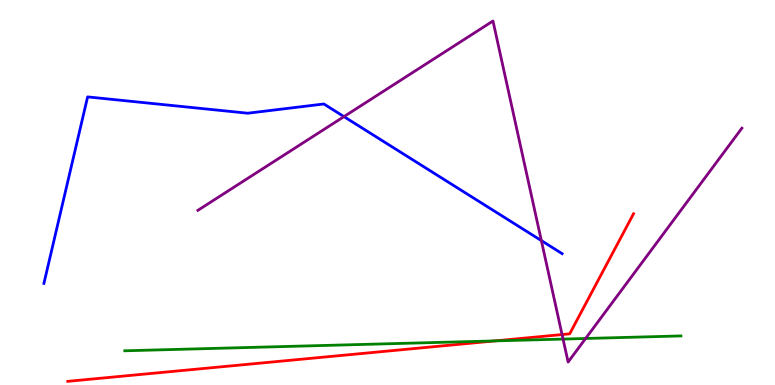[{'lines': ['blue', 'red'], 'intersections': []}, {'lines': ['green', 'red'], 'intersections': [{'x': 6.39, 'y': 1.15}]}, {'lines': ['purple', 'red'], 'intersections': [{'x': 7.25, 'y': 1.31}]}, {'lines': ['blue', 'green'], 'intersections': []}, {'lines': ['blue', 'purple'], 'intersections': [{'x': 4.44, 'y': 6.97}, {'x': 6.99, 'y': 3.75}]}, {'lines': ['green', 'purple'], 'intersections': [{'x': 7.27, 'y': 1.19}, {'x': 7.56, 'y': 1.21}]}]